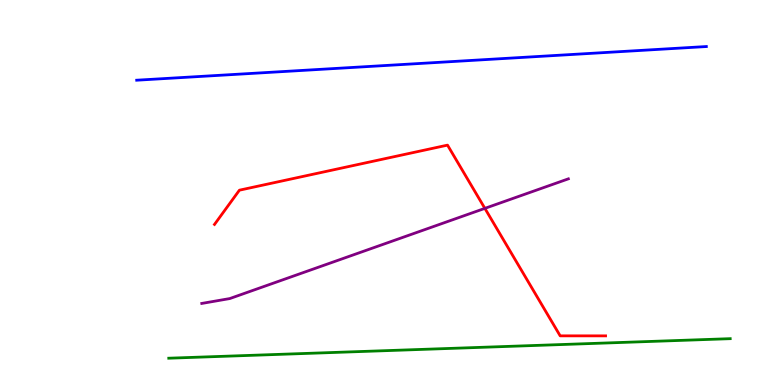[{'lines': ['blue', 'red'], 'intersections': []}, {'lines': ['green', 'red'], 'intersections': []}, {'lines': ['purple', 'red'], 'intersections': [{'x': 6.26, 'y': 4.59}]}, {'lines': ['blue', 'green'], 'intersections': []}, {'lines': ['blue', 'purple'], 'intersections': []}, {'lines': ['green', 'purple'], 'intersections': []}]